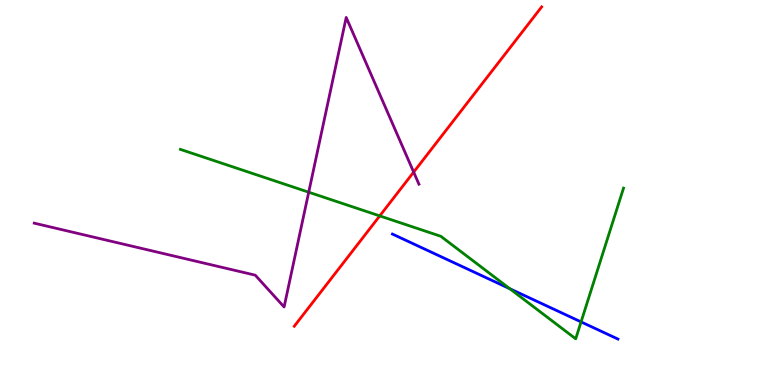[{'lines': ['blue', 'red'], 'intersections': []}, {'lines': ['green', 'red'], 'intersections': [{'x': 4.9, 'y': 4.39}]}, {'lines': ['purple', 'red'], 'intersections': [{'x': 5.34, 'y': 5.53}]}, {'lines': ['blue', 'green'], 'intersections': [{'x': 6.58, 'y': 2.5}, {'x': 7.5, 'y': 1.64}]}, {'lines': ['blue', 'purple'], 'intersections': []}, {'lines': ['green', 'purple'], 'intersections': [{'x': 3.98, 'y': 5.01}]}]